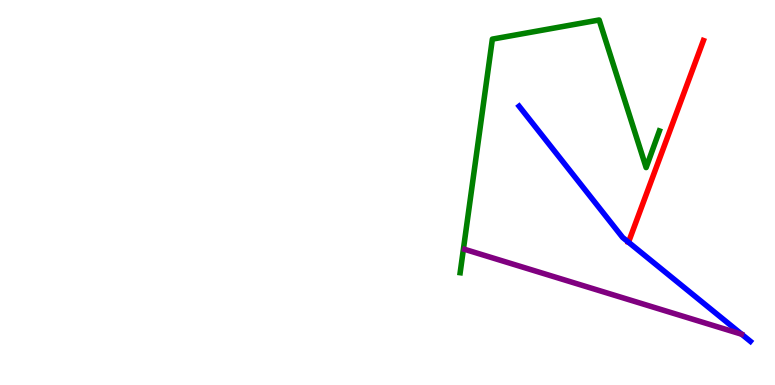[{'lines': ['blue', 'red'], 'intersections': [{'x': 8.11, 'y': 3.71}]}, {'lines': ['green', 'red'], 'intersections': []}, {'lines': ['purple', 'red'], 'intersections': []}, {'lines': ['blue', 'green'], 'intersections': []}, {'lines': ['blue', 'purple'], 'intersections': []}, {'lines': ['green', 'purple'], 'intersections': []}]